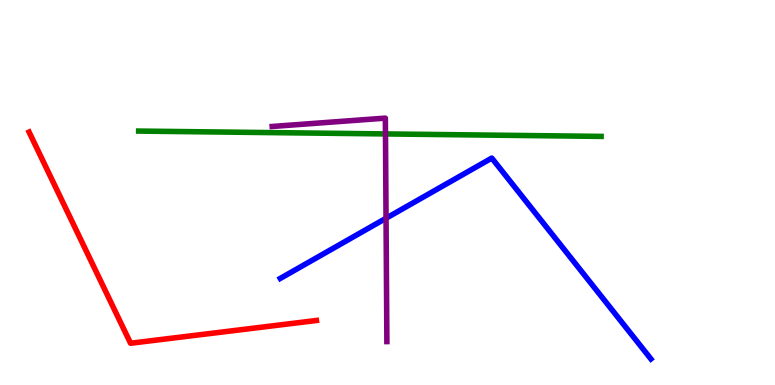[{'lines': ['blue', 'red'], 'intersections': []}, {'lines': ['green', 'red'], 'intersections': []}, {'lines': ['purple', 'red'], 'intersections': []}, {'lines': ['blue', 'green'], 'intersections': []}, {'lines': ['blue', 'purple'], 'intersections': [{'x': 4.98, 'y': 4.33}]}, {'lines': ['green', 'purple'], 'intersections': [{'x': 4.97, 'y': 6.52}]}]